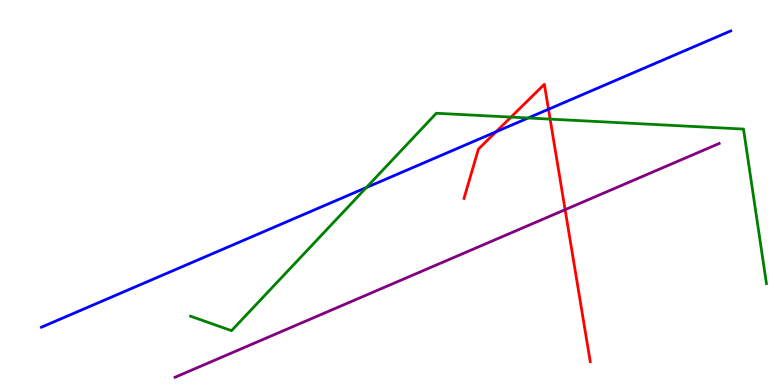[{'lines': ['blue', 'red'], 'intersections': [{'x': 6.4, 'y': 6.58}, {'x': 7.08, 'y': 7.16}]}, {'lines': ['green', 'red'], 'intersections': [{'x': 6.59, 'y': 6.96}, {'x': 7.1, 'y': 6.91}]}, {'lines': ['purple', 'red'], 'intersections': [{'x': 7.29, 'y': 4.55}]}, {'lines': ['blue', 'green'], 'intersections': [{'x': 4.73, 'y': 5.13}, {'x': 6.82, 'y': 6.94}]}, {'lines': ['blue', 'purple'], 'intersections': []}, {'lines': ['green', 'purple'], 'intersections': []}]